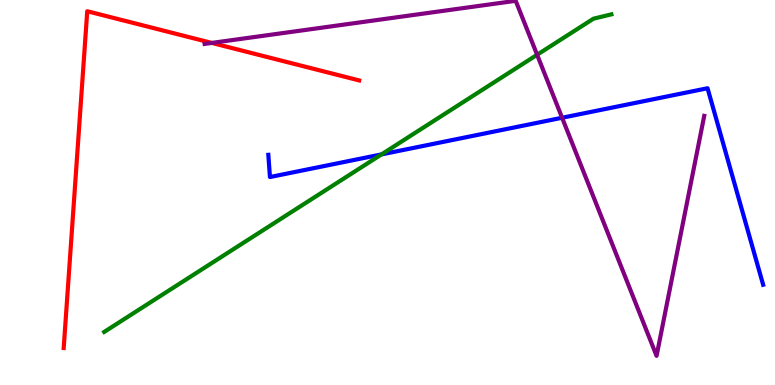[{'lines': ['blue', 'red'], 'intersections': []}, {'lines': ['green', 'red'], 'intersections': []}, {'lines': ['purple', 'red'], 'intersections': [{'x': 2.73, 'y': 8.89}]}, {'lines': ['blue', 'green'], 'intersections': [{'x': 4.92, 'y': 5.99}]}, {'lines': ['blue', 'purple'], 'intersections': [{'x': 7.25, 'y': 6.94}]}, {'lines': ['green', 'purple'], 'intersections': [{'x': 6.93, 'y': 8.58}]}]